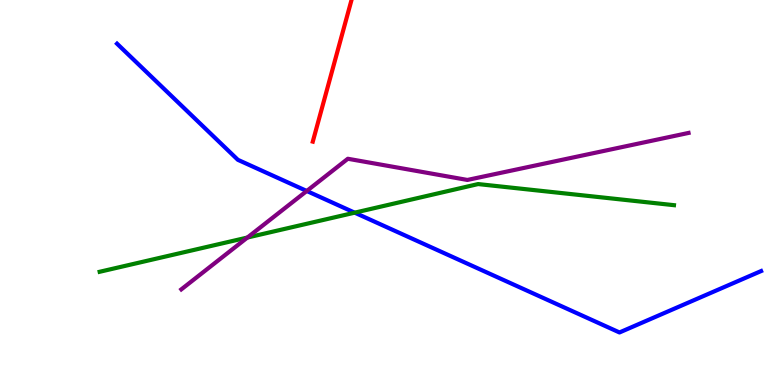[{'lines': ['blue', 'red'], 'intersections': []}, {'lines': ['green', 'red'], 'intersections': []}, {'lines': ['purple', 'red'], 'intersections': []}, {'lines': ['blue', 'green'], 'intersections': [{'x': 4.58, 'y': 4.48}]}, {'lines': ['blue', 'purple'], 'intersections': [{'x': 3.96, 'y': 5.04}]}, {'lines': ['green', 'purple'], 'intersections': [{'x': 3.19, 'y': 3.83}]}]